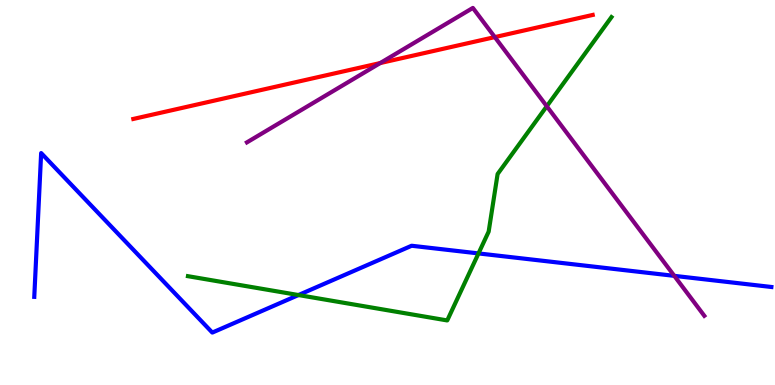[{'lines': ['blue', 'red'], 'intersections': []}, {'lines': ['green', 'red'], 'intersections': []}, {'lines': ['purple', 'red'], 'intersections': [{'x': 4.91, 'y': 8.36}, {'x': 6.38, 'y': 9.04}]}, {'lines': ['blue', 'green'], 'intersections': [{'x': 3.85, 'y': 2.34}, {'x': 6.17, 'y': 3.42}]}, {'lines': ['blue', 'purple'], 'intersections': [{'x': 8.7, 'y': 2.83}]}, {'lines': ['green', 'purple'], 'intersections': [{'x': 7.06, 'y': 7.24}]}]